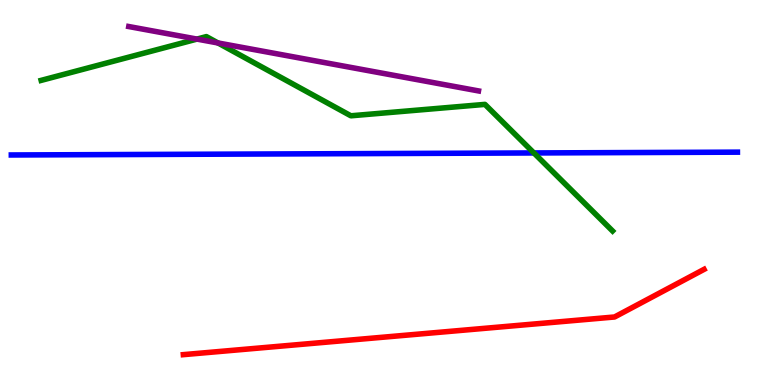[{'lines': ['blue', 'red'], 'intersections': []}, {'lines': ['green', 'red'], 'intersections': []}, {'lines': ['purple', 'red'], 'intersections': []}, {'lines': ['blue', 'green'], 'intersections': [{'x': 6.89, 'y': 6.03}]}, {'lines': ['blue', 'purple'], 'intersections': []}, {'lines': ['green', 'purple'], 'intersections': [{'x': 2.54, 'y': 8.98}, {'x': 2.81, 'y': 8.88}]}]